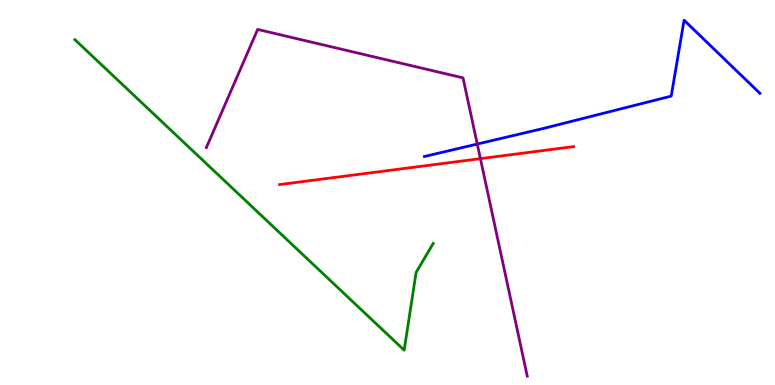[{'lines': ['blue', 'red'], 'intersections': []}, {'lines': ['green', 'red'], 'intersections': []}, {'lines': ['purple', 'red'], 'intersections': [{'x': 6.2, 'y': 5.88}]}, {'lines': ['blue', 'green'], 'intersections': []}, {'lines': ['blue', 'purple'], 'intersections': [{'x': 6.16, 'y': 6.26}]}, {'lines': ['green', 'purple'], 'intersections': []}]